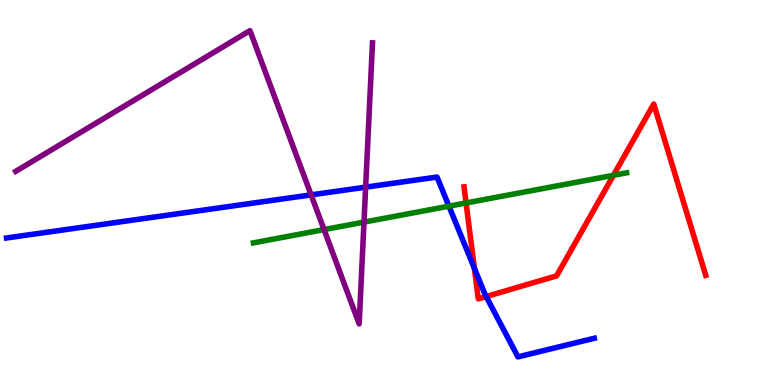[{'lines': ['blue', 'red'], 'intersections': [{'x': 6.12, 'y': 3.03}, {'x': 6.27, 'y': 2.3}]}, {'lines': ['green', 'red'], 'intersections': [{'x': 6.01, 'y': 4.73}, {'x': 7.92, 'y': 5.45}]}, {'lines': ['purple', 'red'], 'intersections': []}, {'lines': ['blue', 'green'], 'intersections': [{'x': 5.79, 'y': 4.65}]}, {'lines': ['blue', 'purple'], 'intersections': [{'x': 4.01, 'y': 4.94}, {'x': 4.72, 'y': 5.14}]}, {'lines': ['green', 'purple'], 'intersections': [{'x': 4.18, 'y': 4.04}, {'x': 4.7, 'y': 4.23}]}]